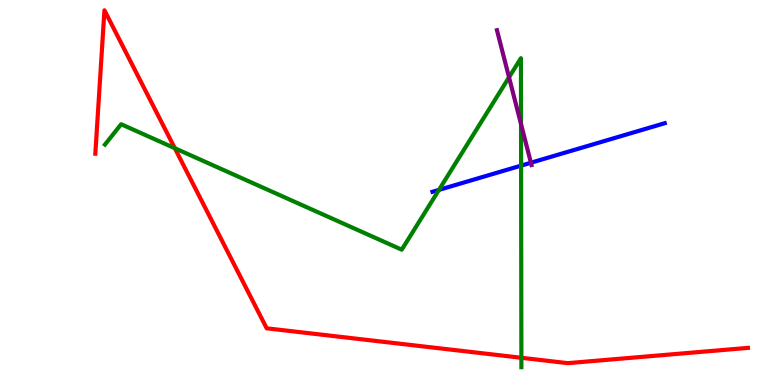[{'lines': ['blue', 'red'], 'intersections': []}, {'lines': ['green', 'red'], 'intersections': [{'x': 2.26, 'y': 6.15}, {'x': 6.73, 'y': 0.707}]}, {'lines': ['purple', 'red'], 'intersections': []}, {'lines': ['blue', 'green'], 'intersections': [{'x': 5.66, 'y': 5.07}, {'x': 6.72, 'y': 5.7}]}, {'lines': ['blue', 'purple'], 'intersections': [{'x': 6.85, 'y': 5.77}]}, {'lines': ['green', 'purple'], 'intersections': [{'x': 6.57, 'y': 7.99}, {'x': 6.72, 'y': 6.78}]}]